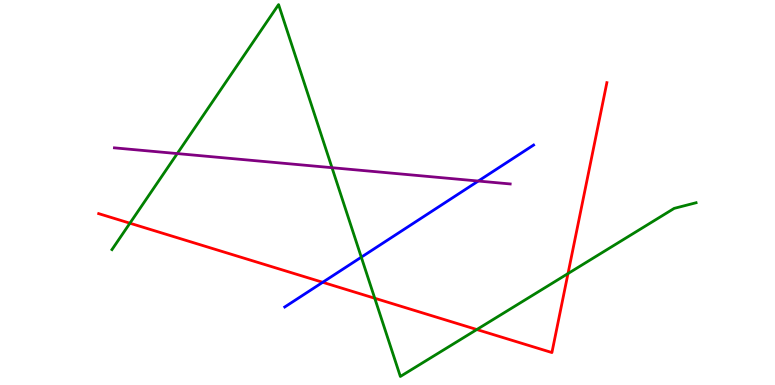[{'lines': ['blue', 'red'], 'intersections': [{'x': 4.16, 'y': 2.67}]}, {'lines': ['green', 'red'], 'intersections': [{'x': 1.68, 'y': 4.2}, {'x': 4.84, 'y': 2.25}, {'x': 6.15, 'y': 1.44}, {'x': 7.33, 'y': 2.89}]}, {'lines': ['purple', 'red'], 'intersections': []}, {'lines': ['blue', 'green'], 'intersections': [{'x': 4.66, 'y': 3.32}]}, {'lines': ['blue', 'purple'], 'intersections': [{'x': 6.17, 'y': 5.3}]}, {'lines': ['green', 'purple'], 'intersections': [{'x': 2.29, 'y': 6.01}, {'x': 4.28, 'y': 5.64}]}]